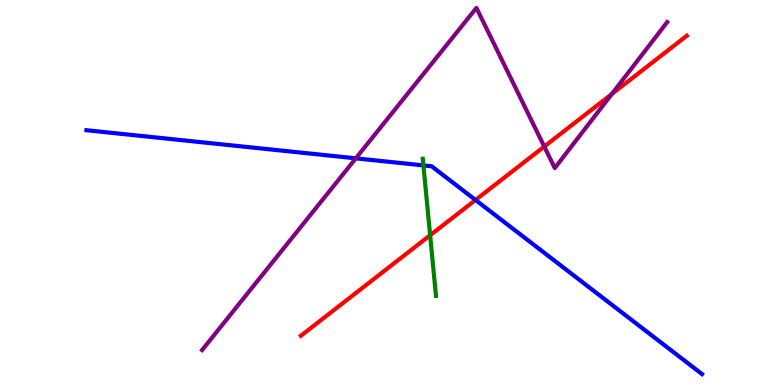[{'lines': ['blue', 'red'], 'intersections': [{'x': 6.14, 'y': 4.81}]}, {'lines': ['green', 'red'], 'intersections': [{'x': 5.55, 'y': 3.89}]}, {'lines': ['purple', 'red'], 'intersections': [{'x': 7.02, 'y': 6.19}, {'x': 7.89, 'y': 7.56}]}, {'lines': ['blue', 'green'], 'intersections': [{'x': 5.46, 'y': 5.7}]}, {'lines': ['blue', 'purple'], 'intersections': [{'x': 4.59, 'y': 5.89}]}, {'lines': ['green', 'purple'], 'intersections': []}]